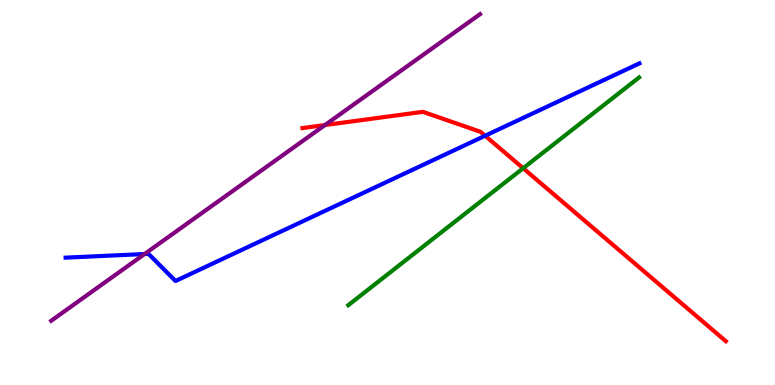[{'lines': ['blue', 'red'], 'intersections': [{'x': 6.26, 'y': 6.47}]}, {'lines': ['green', 'red'], 'intersections': [{'x': 6.75, 'y': 5.63}]}, {'lines': ['purple', 'red'], 'intersections': [{'x': 4.19, 'y': 6.75}]}, {'lines': ['blue', 'green'], 'intersections': []}, {'lines': ['blue', 'purple'], 'intersections': [{'x': 1.87, 'y': 3.4}]}, {'lines': ['green', 'purple'], 'intersections': []}]